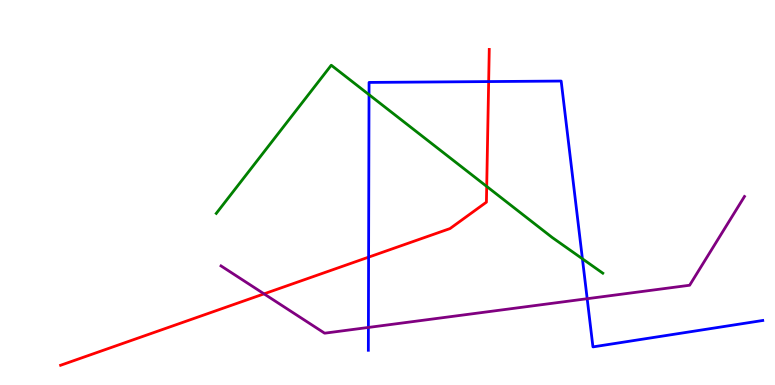[{'lines': ['blue', 'red'], 'intersections': [{'x': 4.76, 'y': 3.32}, {'x': 6.31, 'y': 7.88}]}, {'lines': ['green', 'red'], 'intersections': [{'x': 6.28, 'y': 5.16}]}, {'lines': ['purple', 'red'], 'intersections': [{'x': 3.41, 'y': 2.37}]}, {'lines': ['blue', 'green'], 'intersections': [{'x': 4.76, 'y': 7.54}, {'x': 7.51, 'y': 3.28}]}, {'lines': ['blue', 'purple'], 'intersections': [{'x': 4.75, 'y': 1.49}, {'x': 7.58, 'y': 2.24}]}, {'lines': ['green', 'purple'], 'intersections': []}]